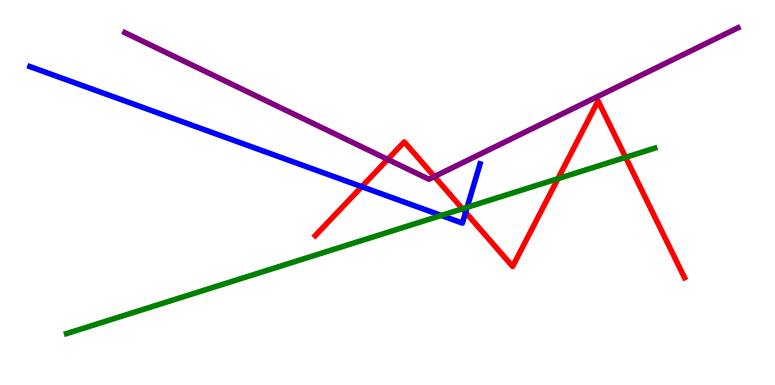[{'lines': ['blue', 'red'], 'intersections': [{'x': 4.67, 'y': 5.15}, {'x': 6.01, 'y': 4.48}]}, {'lines': ['green', 'red'], 'intersections': [{'x': 5.97, 'y': 4.58}, {'x': 7.2, 'y': 5.36}, {'x': 8.07, 'y': 5.91}]}, {'lines': ['purple', 'red'], 'intersections': [{'x': 5.0, 'y': 5.86}, {'x': 5.61, 'y': 5.41}]}, {'lines': ['blue', 'green'], 'intersections': [{'x': 5.69, 'y': 4.4}, {'x': 6.03, 'y': 4.62}]}, {'lines': ['blue', 'purple'], 'intersections': []}, {'lines': ['green', 'purple'], 'intersections': []}]